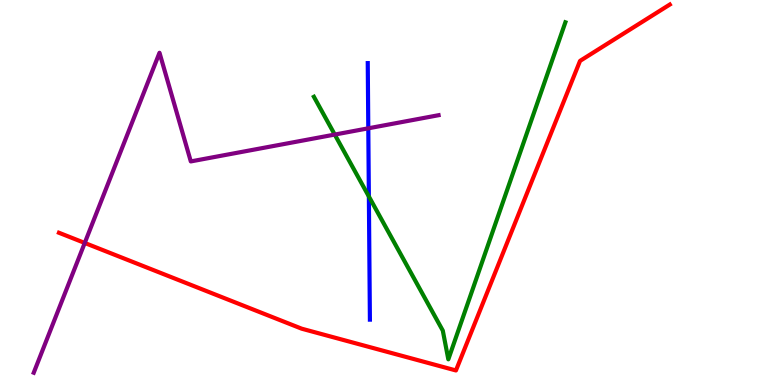[{'lines': ['blue', 'red'], 'intersections': []}, {'lines': ['green', 'red'], 'intersections': []}, {'lines': ['purple', 'red'], 'intersections': [{'x': 1.09, 'y': 3.69}]}, {'lines': ['blue', 'green'], 'intersections': [{'x': 4.76, 'y': 4.9}]}, {'lines': ['blue', 'purple'], 'intersections': [{'x': 4.75, 'y': 6.67}]}, {'lines': ['green', 'purple'], 'intersections': [{'x': 4.32, 'y': 6.5}]}]